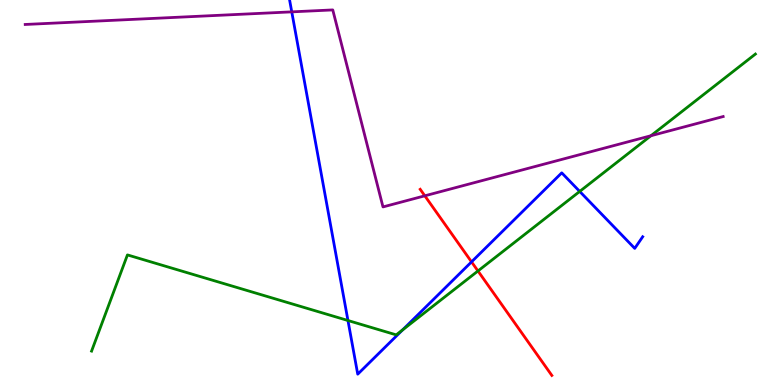[{'lines': ['blue', 'red'], 'intersections': [{'x': 6.08, 'y': 3.2}]}, {'lines': ['green', 'red'], 'intersections': [{'x': 6.17, 'y': 2.96}]}, {'lines': ['purple', 'red'], 'intersections': [{'x': 5.48, 'y': 4.91}]}, {'lines': ['blue', 'green'], 'intersections': [{'x': 4.49, 'y': 1.68}, {'x': 5.2, 'y': 1.43}, {'x': 7.48, 'y': 5.03}]}, {'lines': ['blue', 'purple'], 'intersections': [{'x': 3.76, 'y': 9.69}]}, {'lines': ['green', 'purple'], 'intersections': [{'x': 8.4, 'y': 6.47}]}]